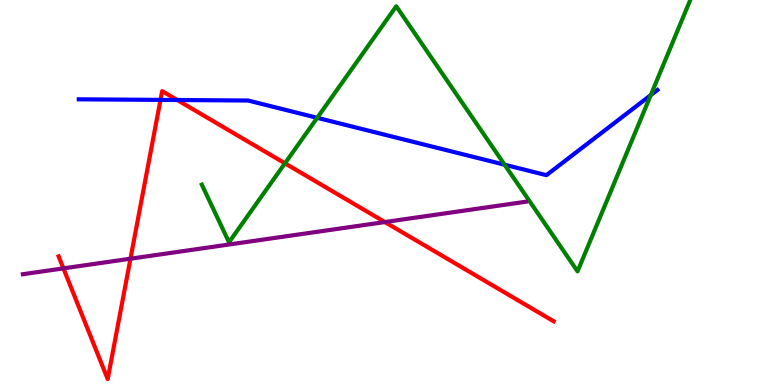[{'lines': ['blue', 'red'], 'intersections': [{'x': 2.07, 'y': 7.41}, {'x': 2.29, 'y': 7.4}]}, {'lines': ['green', 'red'], 'intersections': [{'x': 3.68, 'y': 5.76}]}, {'lines': ['purple', 'red'], 'intersections': [{'x': 0.818, 'y': 3.03}, {'x': 1.68, 'y': 3.28}, {'x': 4.97, 'y': 4.23}]}, {'lines': ['blue', 'green'], 'intersections': [{'x': 4.09, 'y': 6.94}, {'x': 6.51, 'y': 5.72}, {'x': 8.4, 'y': 7.53}]}, {'lines': ['blue', 'purple'], 'intersections': []}, {'lines': ['green', 'purple'], 'intersections': []}]